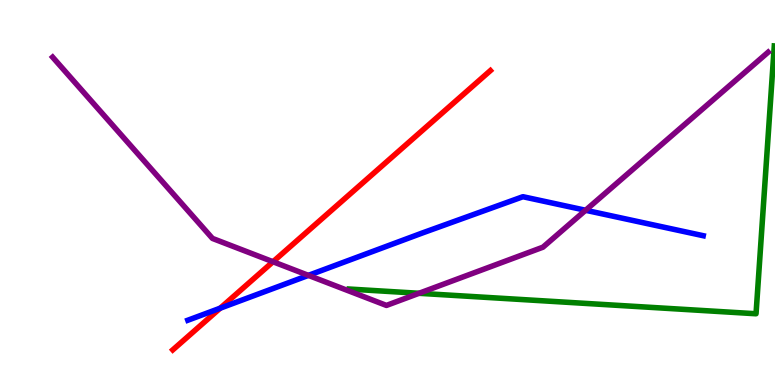[{'lines': ['blue', 'red'], 'intersections': [{'x': 2.84, 'y': 2.0}]}, {'lines': ['green', 'red'], 'intersections': []}, {'lines': ['purple', 'red'], 'intersections': [{'x': 3.52, 'y': 3.2}]}, {'lines': ['blue', 'green'], 'intersections': []}, {'lines': ['blue', 'purple'], 'intersections': [{'x': 3.98, 'y': 2.85}, {'x': 7.56, 'y': 4.54}]}, {'lines': ['green', 'purple'], 'intersections': [{'x': 5.41, 'y': 2.38}]}]